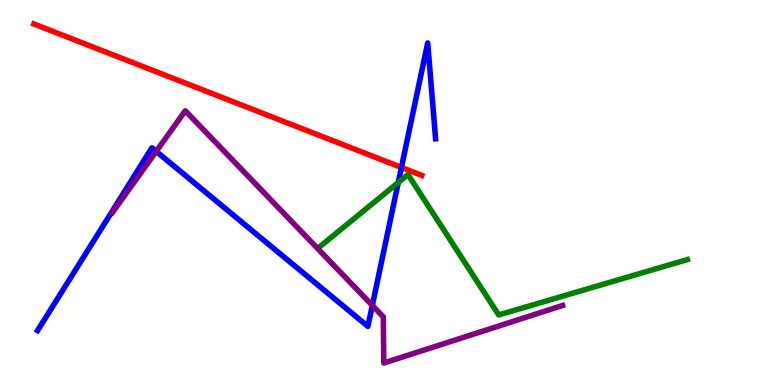[{'lines': ['blue', 'red'], 'intersections': [{'x': 5.18, 'y': 5.65}]}, {'lines': ['green', 'red'], 'intersections': []}, {'lines': ['purple', 'red'], 'intersections': []}, {'lines': ['blue', 'green'], 'intersections': [{'x': 5.14, 'y': 5.26}]}, {'lines': ['blue', 'purple'], 'intersections': [{'x': 2.02, 'y': 6.07}, {'x': 4.8, 'y': 2.07}]}, {'lines': ['green', 'purple'], 'intersections': []}]